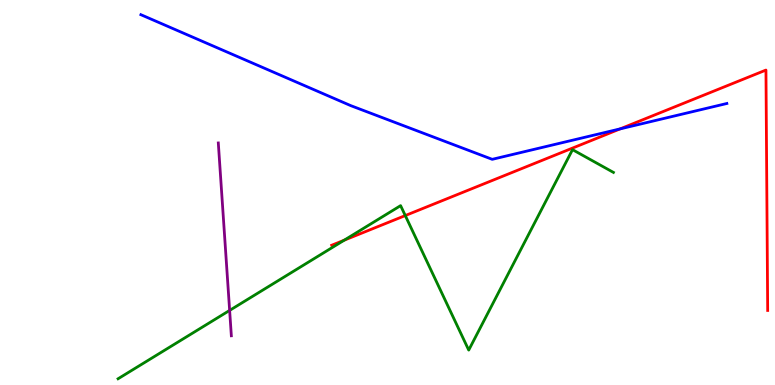[{'lines': ['blue', 'red'], 'intersections': [{'x': 8.0, 'y': 6.65}]}, {'lines': ['green', 'red'], 'intersections': [{'x': 4.44, 'y': 3.76}, {'x': 5.23, 'y': 4.4}]}, {'lines': ['purple', 'red'], 'intersections': []}, {'lines': ['blue', 'green'], 'intersections': []}, {'lines': ['blue', 'purple'], 'intersections': []}, {'lines': ['green', 'purple'], 'intersections': [{'x': 2.96, 'y': 1.94}]}]